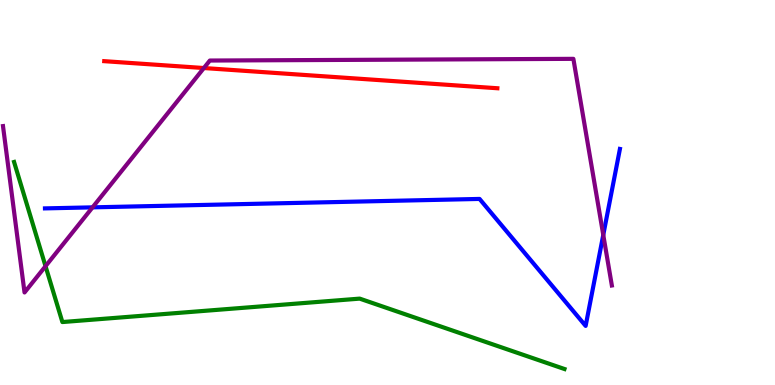[{'lines': ['blue', 'red'], 'intersections': []}, {'lines': ['green', 'red'], 'intersections': []}, {'lines': ['purple', 'red'], 'intersections': [{'x': 2.63, 'y': 8.23}]}, {'lines': ['blue', 'green'], 'intersections': []}, {'lines': ['blue', 'purple'], 'intersections': [{'x': 1.19, 'y': 4.61}, {'x': 7.78, 'y': 3.9}]}, {'lines': ['green', 'purple'], 'intersections': [{'x': 0.587, 'y': 3.09}]}]